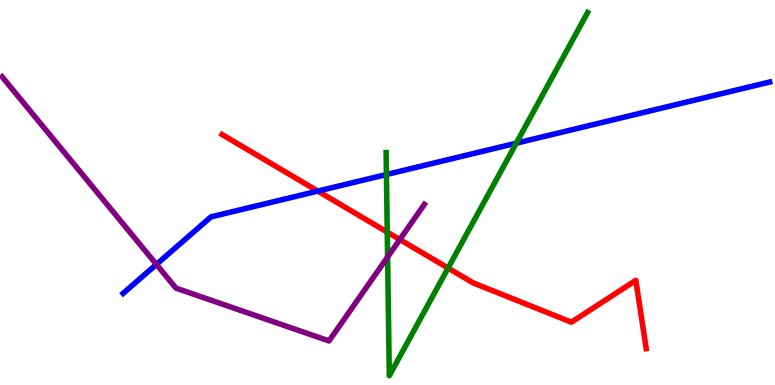[{'lines': ['blue', 'red'], 'intersections': [{'x': 4.1, 'y': 5.04}]}, {'lines': ['green', 'red'], 'intersections': [{'x': 5.0, 'y': 3.97}, {'x': 5.78, 'y': 3.04}]}, {'lines': ['purple', 'red'], 'intersections': [{'x': 5.16, 'y': 3.78}]}, {'lines': ['blue', 'green'], 'intersections': [{'x': 4.99, 'y': 5.47}, {'x': 6.66, 'y': 6.28}]}, {'lines': ['blue', 'purple'], 'intersections': [{'x': 2.02, 'y': 3.13}]}, {'lines': ['green', 'purple'], 'intersections': [{'x': 5.0, 'y': 3.32}]}]